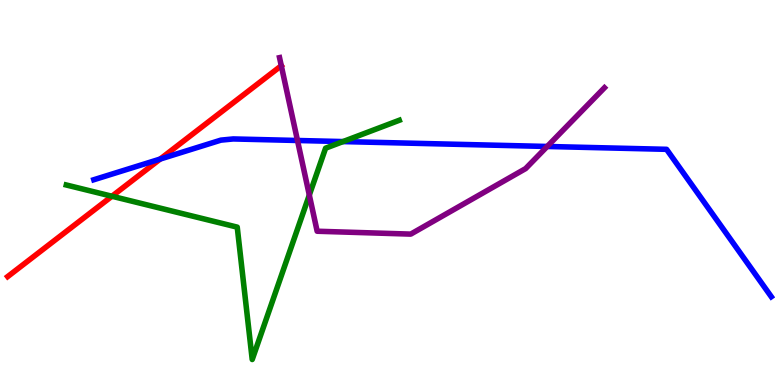[{'lines': ['blue', 'red'], 'intersections': [{'x': 2.07, 'y': 5.87}]}, {'lines': ['green', 'red'], 'intersections': [{'x': 1.44, 'y': 4.9}]}, {'lines': ['purple', 'red'], 'intersections': [{'x': 3.63, 'y': 8.29}]}, {'lines': ['blue', 'green'], 'intersections': [{'x': 4.43, 'y': 6.32}]}, {'lines': ['blue', 'purple'], 'intersections': [{'x': 3.84, 'y': 6.35}, {'x': 7.06, 'y': 6.2}]}, {'lines': ['green', 'purple'], 'intersections': [{'x': 3.99, 'y': 4.93}]}]